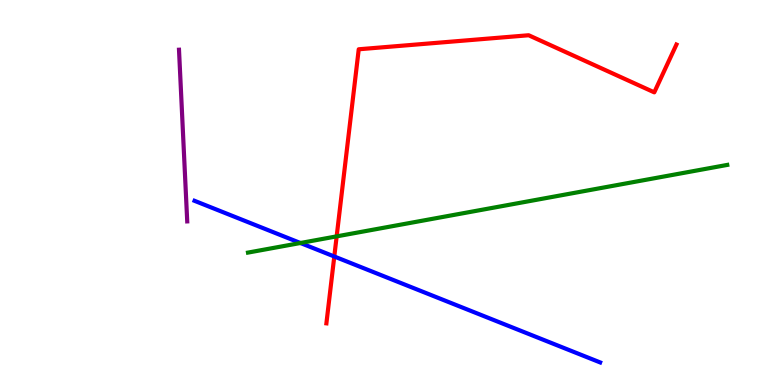[{'lines': ['blue', 'red'], 'intersections': [{'x': 4.31, 'y': 3.34}]}, {'lines': ['green', 'red'], 'intersections': [{'x': 4.34, 'y': 3.86}]}, {'lines': ['purple', 'red'], 'intersections': []}, {'lines': ['blue', 'green'], 'intersections': [{'x': 3.88, 'y': 3.69}]}, {'lines': ['blue', 'purple'], 'intersections': []}, {'lines': ['green', 'purple'], 'intersections': []}]